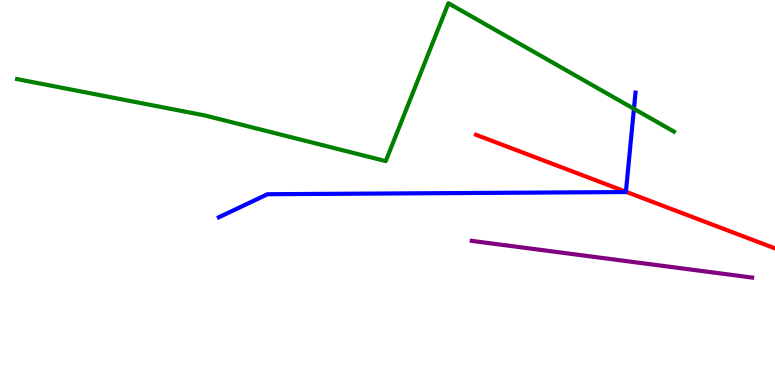[{'lines': ['blue', 'red'], 'intersections': [{'x': 8.08, 'y': 5.02}]}, {'lines': ['green', 'red'], 'intersections': []}, {'lines': ['purple', 'red'], 'intersections': []}, {'lines': ['blue', 'green'], 'intersections': [{'x': 8.18, 'y': 7.17}]}, {'lines': ['blue', 'purple'], 'intersections': []}, {'lines': ['green', 'purple'], 'intersections': []}]